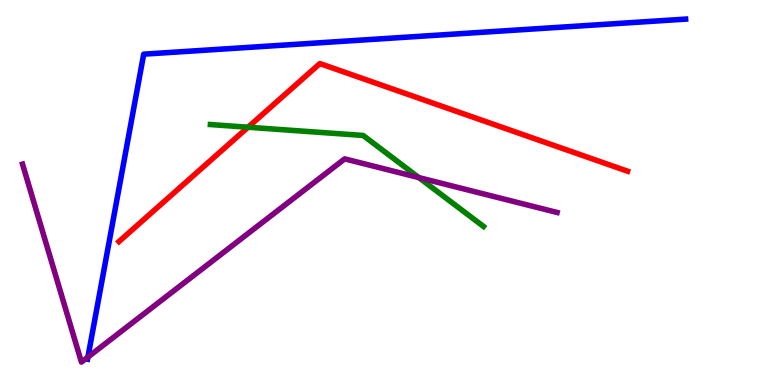[{'lines': ['blue', 'red'], 'intersections': []}, {'lines': ['green', 'red'], 'intersections': [{'x': 3.2, 'y': 6.7}]}, {'lines': ['purple', 'red'], 'intersections': []}, {'lines': ['blue', 'green'], 'intersections': []}, {'lines': ['blue', 'purple'], 'intersections': [{'x': 1.13, 'y': 0.725}]}, {'lines': ['green', 'purple'], 'intersections': [{'x': 5.4, 'y': 5.39}]}]